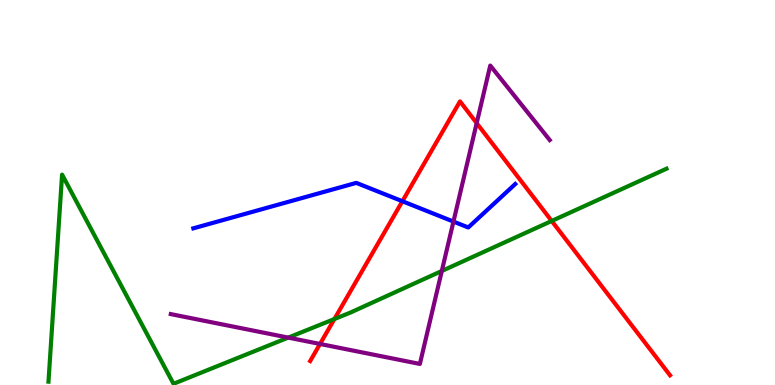[{'lines': ['blue', 'red'], 'intersections': [{'x': 5.19, 'y': 4.77}]}, {'lines': ['green', 'red'], 'intersections': [{'x': 4.32, 'y': 1.71}, {'x': 7.12, 'y': 4.26}]}, {'lines': ['purple', 'red'], 'intersections': [{'x': 4.13, 'y': 1.07}, {'x': 6.15, 'y': 6.8}]}, {'lines': ['blue', 'green'], 'intersections': []}, {'lines': ['blue', 'purple'], 'intersections': [{'x': 5.85, 'y': 4.24}]}, {'lines': ['green', 'purple'], 'intersections': [{'x': 3.72, 'y': 1.23}, {'x': 5.7, 'y': 2.96}]}]